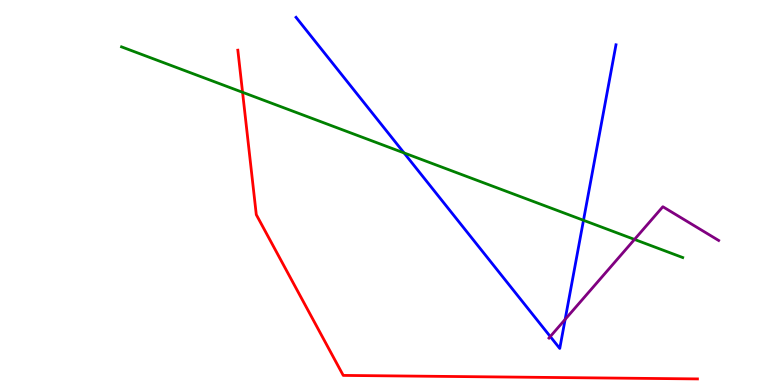[{'lines': ['blue', 'red'], 'intersections': []}, {'lines': ['green', 'red'], 'intersections': [{'x': 3.13, 'y': 7.6}]}, {'lines': ['purple', 'red'], 'intersections': []}, {'lines': ['blue', 'green'], 'intersections': [{'x': 5.21, 'y': 6.03}, {'x': 7.53, 'y': 4.28}]}, {'lines': ['blue', 'purple'], 'intersections': [{'x': 7.1, 'y': 1.26}, {'x': 7.29, 'y': 1.7}]}, {'lines': ['green', 'purple'], 'intersections': [{'x': 8.19, 'y': 3.78}]}]